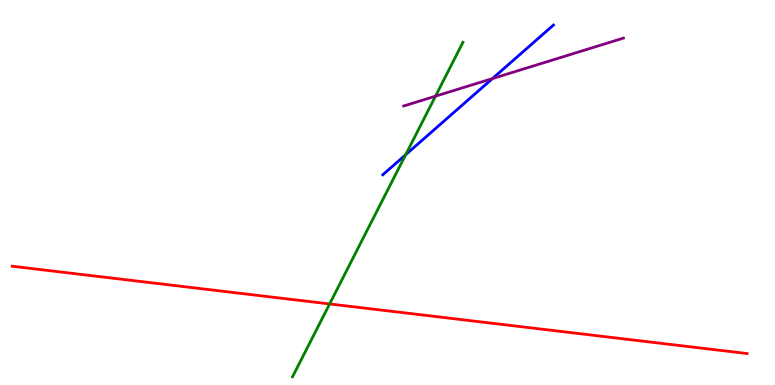[{'lines': ['blue', 'red'], 'intersections': []}, {'lines': ['green', 'red'], 'intersections': [{'x': 4.25, 'y': 2.11}]}, {'lines': ['purple', 'red'], 'intersections': []}, {'lines': ['blue', 'green'], 'intersections': [{'x': 5.23, 'y': 5.98}]}, {'lines': ['blue', 'purple'], 'intersections': [{'x': 6.35, 'y': 7.96}]}, {'lines': ['green', 'purple'], 'intersections': [{'x': 5.62, 'y': 7.5}]}]